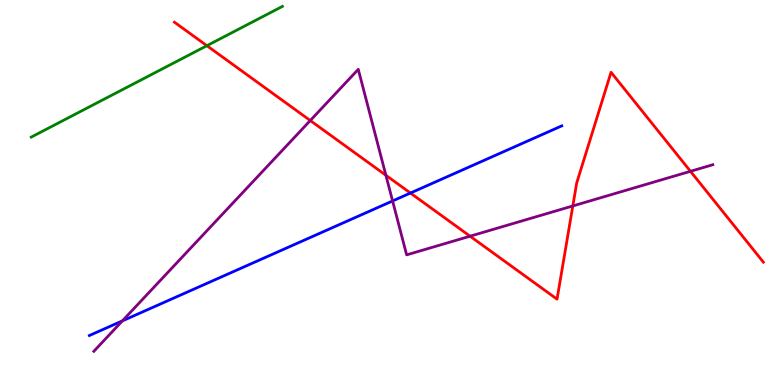[{'lines': ['blue', 'red'], 'intersections': [{'x': 5.3, 'y': 4.99}]}, {'lines': ['green', 'red'], 'intersections': [{'x': 2.67, 'y': 8.81}]}, {'lines': ['purple', 'red'], 'intersections': [{'x': 4.0, 'y': 6.87}, {'x': 4.98, 'y': 5.45}, {'x': 6.07, 'y': 3.86}, {'x': 7.39, 'y': 4.65}, {'x': 8.91, 'y': 5.55}]}, {'lines': ['blue', 'green'], 'intersections': []}, {'lines': ['blue', 'purple'], 'intersections': [{'x': 1.58, 'y': 1.67}, {'x': 5.07, 'y': 4.78}]}, {'lines': ['green', 'purple'], 'intersections': []}]